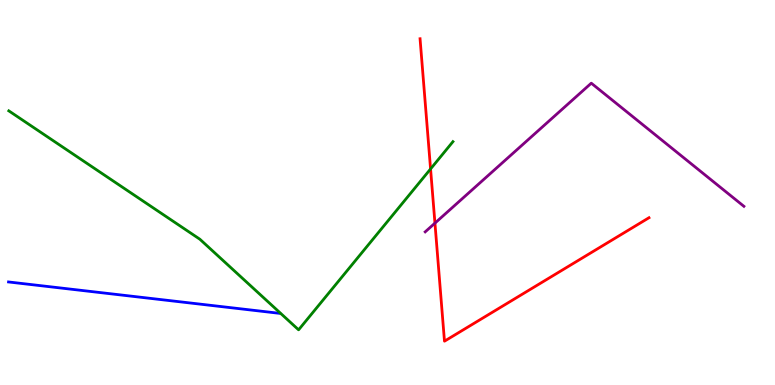[{'lines': ['blue', 'red'], 'intersections': []}, {'lines': ['green', 'red'], 'intersections': [{'x': 5.56, 'y': 5.61}]}, {'lines': ['purple', 'red'], 'intersections': [{'x': 5.61, 'y': 4.2}]}, {'lines': ['blue', 'green'], 'intersections': []}, {'lines': ['blue', 'purple'], 'intersections': []}, {'lines': ['green', 'purple'], 'intersections': []}]